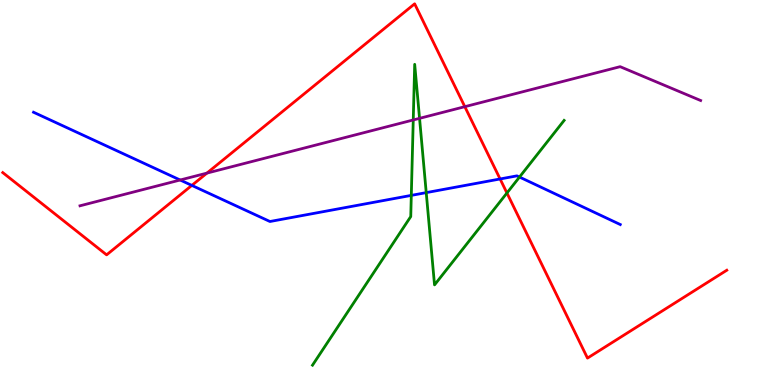[{'lines': ['blue', 'red'], 'intersections': [{'x': 2.48, 'y': 5.18}, {'x': 6.45, 'y': 5.35}]}, {'lines': ['green', 'red'], 'intersections': [{'x': 6.54, 'y': 4.99}]}, {'lines': ['purple', 'red'], 'intersections': [{'x': 2.67, 'y': 5.5}, {'x': 6.0, 'y': 7.23}]}, {'lines': ['blue', 'green'], 'intersections': [{'x': 5.31, 'y': 4.93}, {'x': 5.5, 'y': 5.0}, {'x': 6.7, 'y': 5.4}]}, {'lines': ['blue', 'purple'], 'intersections': [{'x': 2.32, 'y': 5.32}]}, {'lines': ['green', 'purple'], 'intersections': [{'x': 5.33, 'y': 6.88}, {'x': 5.41, 'y': 6.93}]}]